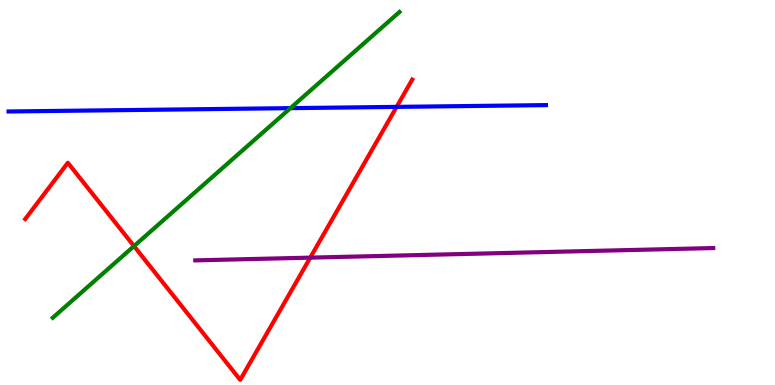[{'lines': ['blue', 'red'], 'intersections': [{'x': 5.12, 'y': 7.22}]}, {'lines': ['green', 'red'], 'intersections': [{'x': 1.73, 'y': 3.61}]}, {'lines': ['purple', 'red'], 'intersections': [{'x': 4.0, 'y': 3.31}]}, {'lines': ['blue', 'green'], 'intersections': [{'x': 3.75, 'y': 7.19}]}, {'lines': ['blue', 'purple'], 'intersections': []}, {'lines': ['green', 'purple'], 'intersections': []}]